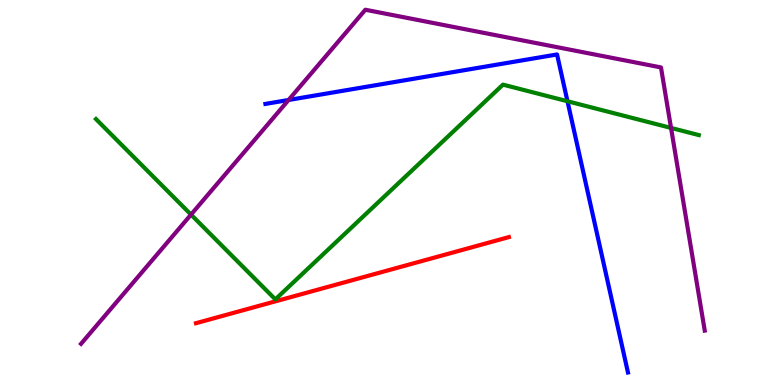[{'lines': ['blue', 'red'], 'intersections': []}, {'lines': ['green', 'red'], 'intersections': []}, {'lines': ['purple', 'red'], 'intersections': []}, {'lines': ['blue', 'green'], 'intersections': [{'x': 7.32, 'y': 7.37}]}, {'lines': ['blue', 'purple'], 'intersections': [{'x': 3.72, 'y': 7.4}]}, {'lines': ['green', 'purple'], 'intersections': [{'x': 2.46, 'y': 4.43}, {'x': 8.66, 'y': 6.68}]}]